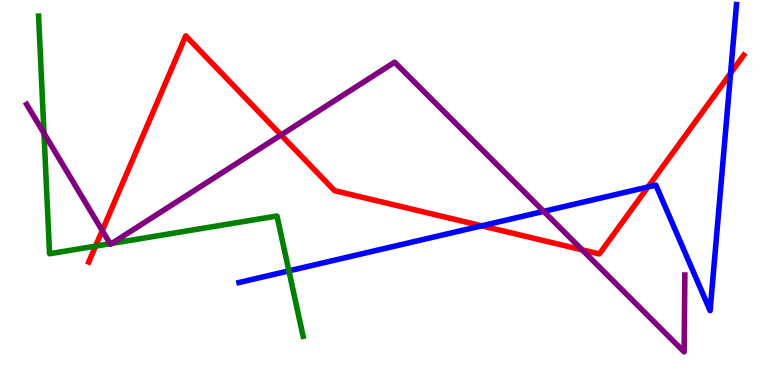[{'lines': ['blue', 'red'], 'intersections': [{'x': 6.22, 'y': 4.13}, {'x': 8.36, 'y': 5.14}, {'x': 9.43, 'y': 8.1}]}, {'lines': ['green', 'red'], 'intersections': [{'x': 1.23, 'y': 3.61}]}, {'lines': ['purple', 'red'], 'intersections': [{'x': 1.32, 'y': 4.01}, {'x': 3.63, 'y': 6.49}, {'x': 7.51, 'y': 3.51}]}, {'lines': ['blue', 'green'], 'intersections': [{'x': 3.73, 'y': 2.96}]}, {'lines': ['blue', 'purple'], 'intersections': [{'x': 7.02, 'y': 4.51}]}, {'lines': ['green', 'purple'], 'intersections': [{'x': 0.568, 'y': 6.54}, {'x': 1.42, 'y': 3.67}, {'x': 1.44, 'y': 3.68}]}]